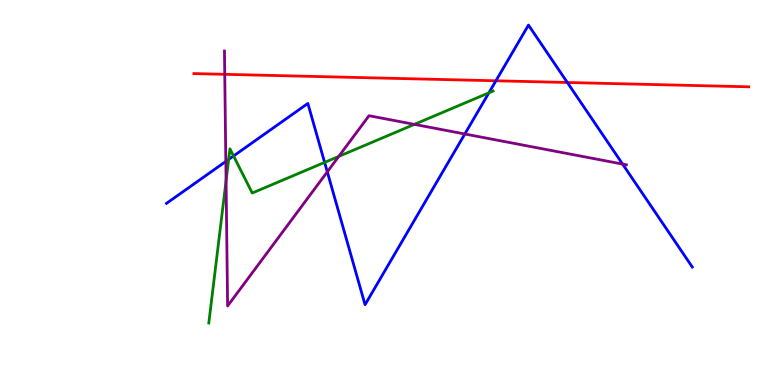[{'lines': ['blue', 'red'], 'intersections': [{'x': 6.4, 'y': 7.9}, {'x': 7.32, 'y': 7.86}]}, {'lines': ['green', 'red'], 'intersections': []}, {'lines': ['purple', 'red'], 'intersections': [{'x': 2.9, 'y': 8.07}]}, {'lines': ['blue', 'green'], 'intersections': [{'x': 2.95, 'y': 5.86}, {'x': 3.01, 'y': 5.95}, {'x': 4.19, 'y': 5.78}, {'x': 6.31, 'y': 7.59}]}, {'lines': ['blue', 'purple'], 'intersections': [{'x': 2.91, 'y': 5.81}, {'x': 4.22, 'y': 5.54}, {'x': 6.0, 'y': 6.52}, {'x': 8.03, 'y': 5.74}]}, {'lines': ['green', 'purple'], 'intersections': [{'x': 2.92, 'y': 5.3}, {'x': 4.37, 'y': 5.94}, {'x': 5.35, 'y': 6.77}]}]